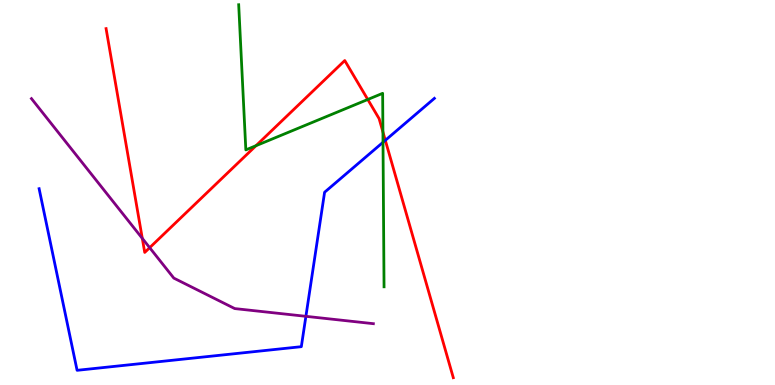[{'lines': ['blue', 'red'], 'intersections': [{'x': 4.97, 'y': 6.36}]}, {'lines': ['green', 'red'], 'intersections': [{'x': 3.3, 'y': 6.22}, {'x': 4.75, 'y': 7.42}, {'x': 4.94, 'y': 6.57}]}, {'lines': ['purple', 'red'], 'intersections': [{'x': 1.84, 'y': 3.81}, {'x': 1.93, 'y': 3.57}]}, {'lines': ['blue', 'green'], 'intersections': [{'x': 4.94, 'y': 6.3}]}, {'lines': ['blue', 'purple'], 'intersections': [{'x': 3.95, 'y': 1.78}]}, {'lines': ['green', 'purple'], 'intersections': []}]